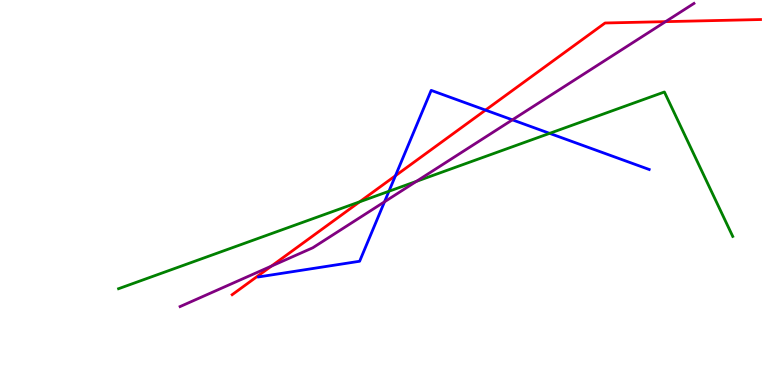[{'lines': ['blue', 'red'], 'intersections': [{'x': 5.1, 'y': 5.44}, {'x': 6.26, 'y': 7.14}]}, {'lines': ['green', 'red'], 'intersections': [{'x': 4.64, 'y': 4.76}]}, {'lines': ['purple', 'red'], 'intersections': [{'x': 3.5, 'y': 3.09}, {'x': 8.59, 'y': 9.44}]}, {'lines': ['blue', 'green'], 'intersections': [{'x': 5.02, 'y': 5.03}, {'x': 7.09, 'y': 6.54}]}, {'lines': ['blue', 'purple'], 'intersections': [{'x': 4.96, 'y': 4.76}, {'x': 6.61, 'y': 6.89}]}, {'lines': ['green', 'purple'], 'intersections': [{'x': 5.37, 'y': 5.29}]}]